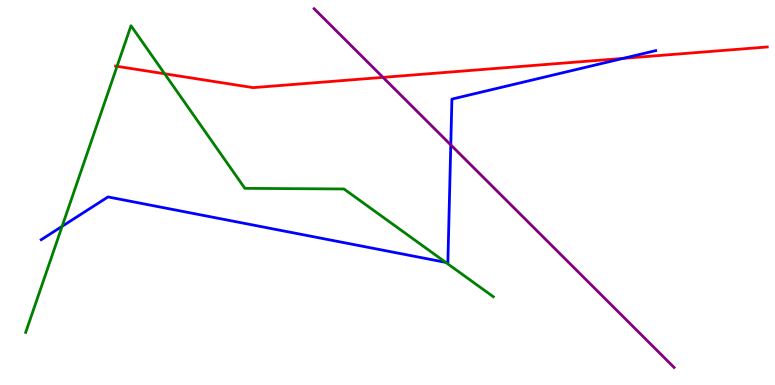[{'lines': ['blue', 'red'], 'intersections': [{'x': 8.04, 'y': 8.48}]}, {'lines': ['green', 'red'], 'intersections': [{'x': 1.51, 'y': 8.28}, {'x': 2.12, 'y': 8.08}]}, {'lines': ['purple', 'red'], 'intersections': [{'x': 4.94, 'y': 7.99}]}, {'lines': ['blue', 'green'], 'intersections': [{'x': 0.801, 'y': 4.12}, {'x': 5.75, 'y': 3.19}]}, {'lines': ['blue', 'purple'], 'intersections': [{'x': 5.82, 'y': 6.24}]}, {'lines': ['green', 'purple'], 'intersections': []}]